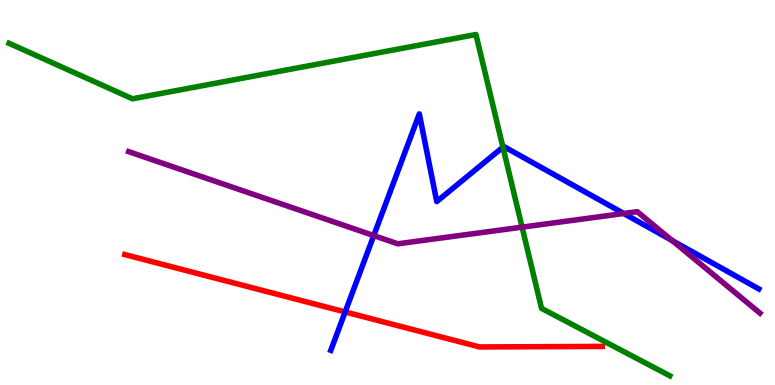[{'lines': ['blue', 'red'], 'intersections': [{'x': 4.45, 'y': 1.9}]}, {'lines': ['green', 'red'], 'intersections': []}, {'lines': ['purple', 'red'], 'intersections': []}, {'lines': ['blue', 'green'], 'intersections': [{'x': 6.49, 'y': 6.18}]}, {'lines': ['blue', 'purple'], 'intersections': [{'x': 4.82, 'y': 3.88}, {'x': 8.05, 'y': 4.45}, {'x': 8.67, 'y': 3.75}]}, {'lines': ['green', 'purple'], 'intersections': [{'x': 6.74, 'y': 4.1}]}]